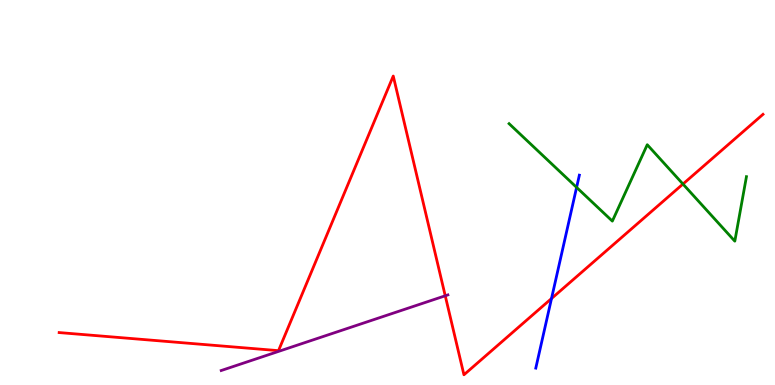[{'lines': ['blue', 'red'], 'intersections': [{'x': 7.12, 'y': 2.25}]}, {'lines': ['green', 'red'], 'intersections': [{'x': 8.81, 'y': 5.22}]}, {'lines': ['purple', 'red'], 'intersections': [{'x': 5.75, 'y': 2.32}]}, {'lines': ['blue', 'green'], 'intersections': [{'x': 7.44, 'y': 5.13}]}, {'lines': ['blue', 'purple'], 'intersections': []}, {'lines': ['green', 'purple'], 'intersections': []}]